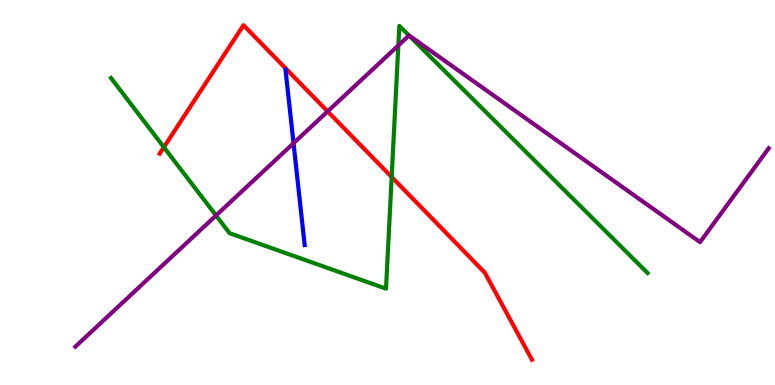[{'lines': ['blue', 'red'], 'intersections': []}, {'lines': ['green', 'red'], 'intersections': [{'x': 2.11, 'y': 6.18}, {'x': 5.05, 'y': 5.4}]}, {'lines': ['purple', 'red'], 'intersections': [{'x': 4.23, 'y': 7.11}]}, {'lines': ['blue', 'green'], 'intersections': []}, {'lines': ['blue', 'purple'], 'intersections': [{'x': 3.79, 'y': 6.28}]}, {'lines': ['green', 'purple'], 'intersections': [{'x': 2.79, 'y': 4.4}, {'x': 5.14, 'y': 8.82}, {'x': 5.28, 'y': 9.08}]}]